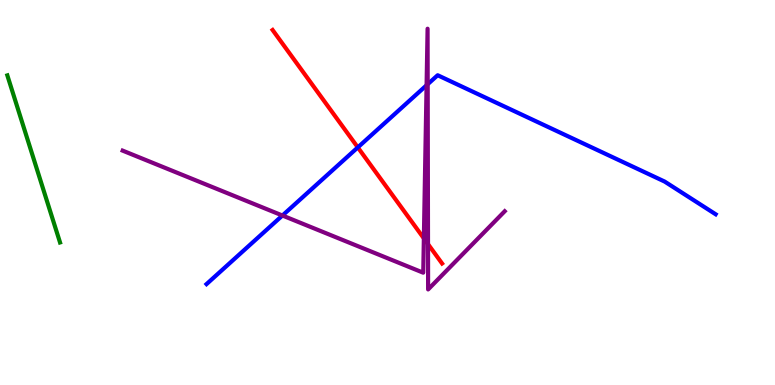[{'lines': ['blue', 'red'], 'intersections': [{'x': 4.62, 'y': 6.17}]}, {'lines': ['green', 'red'], 'intersections': []}, {'lines': ['purple', 'red'], 'intersections': [{'x': 5.47, 'y': 3.81}, {'x': 5.52, 'y': 3.66}]}, {'lines': ['blue', 'green'], 'intersections': []}, {'lines': ['blue', 'purple'], 'intersections': [{'x': 3.64, 'y': 4.4}, {'x': 5.5, 'y': 7.79}, {'x': 5.52, 'y': 7.81}]}, {'lines': ['green', 'purple'], 'intersections': []}]